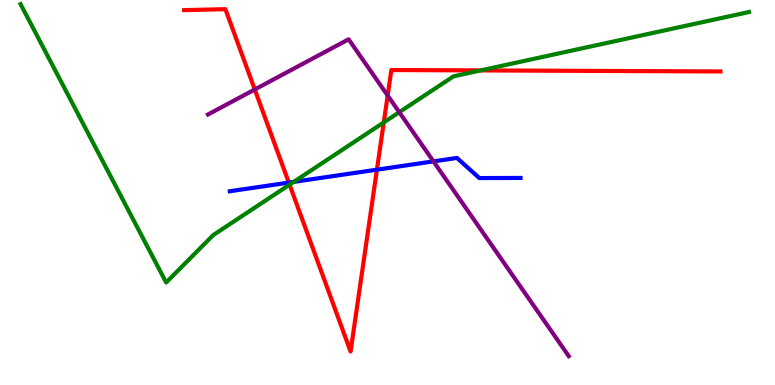[{'lines': ['blue', 'red'], 'intersections': [{'x': 3.73, 'y': 5.26}, {'x': 4.86, 'y': 5.59}]}, {'lines': ['green', 'red'], 'intersections': [{'x': 3.74, 'y': 5.2}, {'x': 4.95, 'y': 6.82}, {'x': 6.2, 'y': 8.17}]}, {'lines': ['purple', 'red'], 'intersections': [{'x': 3.29, 'y': 7.68}, {'x': 5.0, 'y': 7.52}]}, {'lines': ['blue', 'green'], 'intersections': [{'x': 3.79, 'y': 5.28}]}, {'lines': ['blue', 'purple'], 'intersections': [{'x': 5.59, 'y': 5.81}]}, {'lines': ['green', 'purple'], 'intersections': [{'x': 5.15, 'y': 7.09}]}]